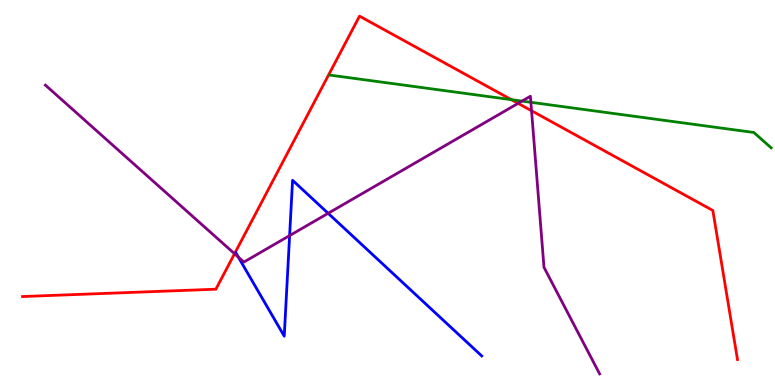[{'lines': ['blue', 'red'], 'intersections': []}, {'lines': ['green', 'red'], 'intersections': [{'x': 6.6, 'y': 7.41}]}, {'lines': ['purple', 'red'], 'intersections': [{'x': 3.03, 'y': 3.41}, {'x': 6.69, 'y': 7.32}, {'x': 6.86, 'y': 7.12}]}, {'lines': ['blue', 'green'], 'intersections': []}, {'lines': ['blue', 'purple'], 'intersections': [{'x': 3.08, 'y': 3.32}, {'x': 3.74, 'y': 3.88}, {'x': 4.23, 'y': 4.46}]}, {'lines': ['green', 'purple'], 'intersections': [{'x': 6.74, 'y': 7.37}, {'x': 6.85, 'y': 7.34}]}]